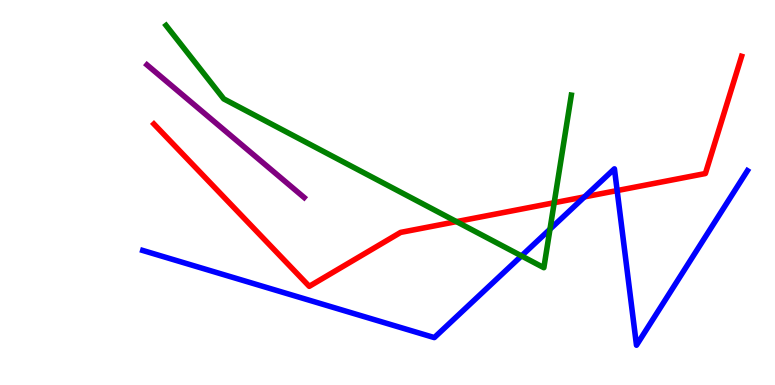[{'lines': ['blue', 'red'], 'intersections': [{'x': 7.54, 'y': 4.89}, {'x': 7.96, 'y': 5.05}]}, {'lines': ['green', 'red'], 'intersections': [{'x': 5.89, 'y': 4.24}, {'x': 7.15, 'y': 4.73}]}, {'lines': ['purple', 'red'], 'intersections': []}, {'lines': ['blue', 'green'], 'intersections': [{'x': 6.73, 'y': 3.35}, {'x': 7.1, 'y': 4.05}]}, {'lines': ['blue', 'purple'], 'intersections': []}, {'lines': ['green', 'purple'], 'intersections': []}]